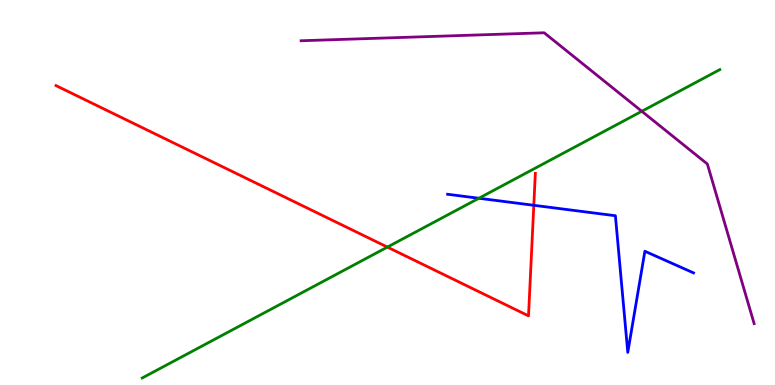[{'lines': ['blue', 'red'], 'intersections': [{'x': 6.89, 'y': 4.67}]}, {'lines': ['green', 'red'], 'intersections': [{'x': 5.0, 'y': 3.58}]}, {'lines': ['purple', 'red'], 'intersections': []}, {'lines': ['blue', 'green'], 'intersections': [{'x': 6.18, 'y': 4.85}]}, {'lines': ['blue', 'purple'], 'intersections': []}, {'lines': ['green', 'purple'], 'intersections': [{'x': 8.28, 'y': 7.11}]}]